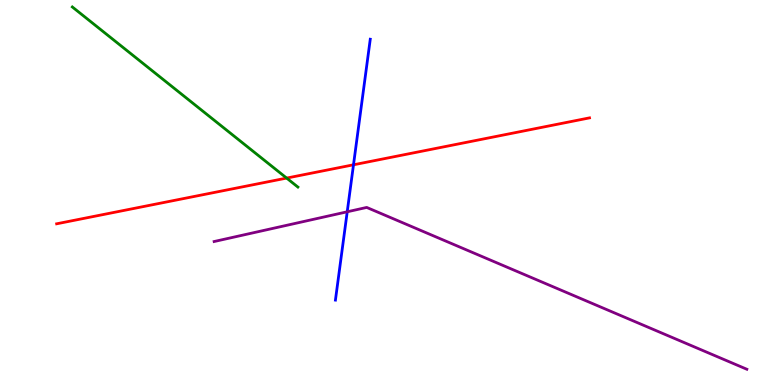[{'lines': ['blue', 'red'], 'intersections': [{'x': 4.56, 'y': 5.72}]}, {'lines': ['green', 'red'], 'intersections': [{'x': 3.7, 'y': 5.37}]}, {'lines': ['purple', 'red'], 'intersections': []}, {'lines': ['blue', 'green'], 'intersections': []}, {'lines': ['blue', 'purple'], 'intersections': [{'x': 4.48, 'y': 4.5}]}, {'lines': ['green', 'purple'], 'intersections': []}]